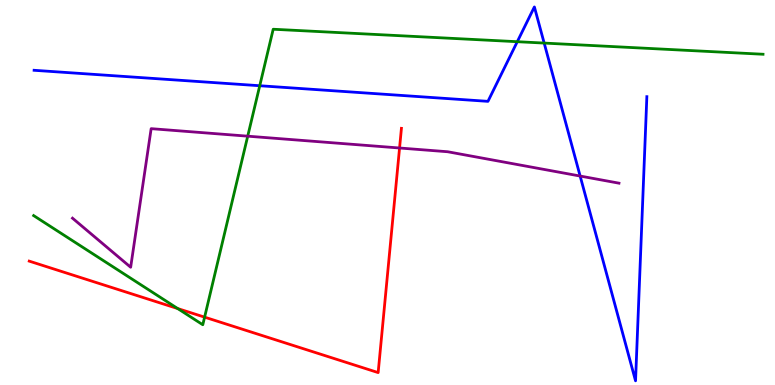[{'lines': ['blue', 'red'], 'intersections': []}, {'lines': ['green', 'red'], 'intersections': [{'x': 2.29, 'y': 1.99}, {'x': 2.64, 'y': 1.76}]}, {'lines': ['purple', 'red'], 'intersections': [{'x': 5.16, 'y': 6.16}]}, {'lines': ['blue', 'green'], 'intersections': [{'x': 3.35, 'y': 7.77}, {'x': 6.67, 'y': 8.92}, {'x': 7.02, 'y': 8.88}]}, {'lines': ['blue', 'purple'], 'intersections': [{'x': 7.49, 'y': 5.43}]}, {'lines': ['green', 'purple'], 'intersections': [{'x': 3.2, 'y': 6.46}]}]